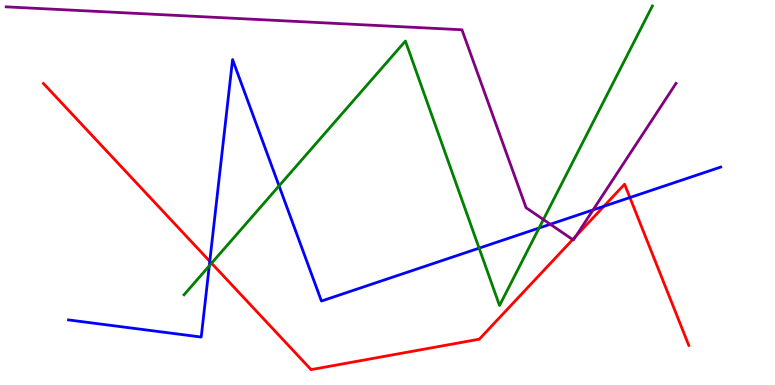[{'lines': ['blue', 'red'], 'intersections': [{'x': 2.71, 'y': 3.21}, {'x': 7.79, 'y': 4.64}, {'x': 8.13, 'y': 4.87}]}, {'lines': ['green', 'red'], 'intersections': [{'x': 2.73, 'y': 3.16}]}, {'lines': ['purple', 'red'], 'intersections': [{'x': 7.39, 'y': 3.78}, {'x': 7.43, 'y': 3.87}]}, {'lines': ['blue', 'green'], 'intersections': [{'x': 2.7, 'y': 3.09}, {'x': 3.6, 'y': 5.17}, {'x': 6.18, 'y': 3.55}, {'x': 6.96, 'y': 4.08}]}, {'lines': ['blue', 'purple'], 'intersections': [{'x': 7.1, 'y': 4.18}, {'x': 7.65, 'y': 4.55}]}, {'lines': ['green', 'purple'], 'intersections': [{'x': 7.01, 'y': 4.3}]}]